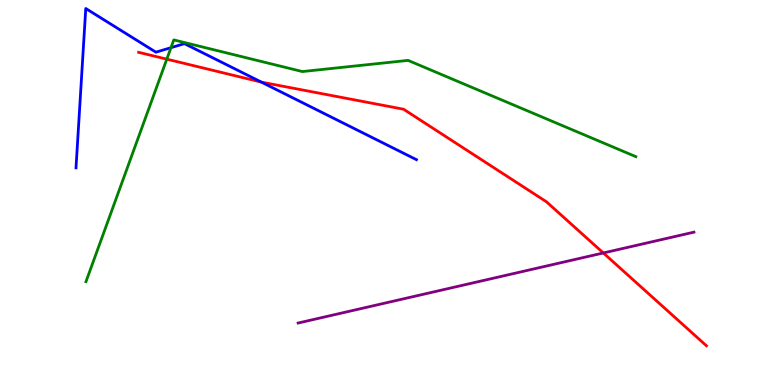[{'lines': ['blue', 'red'], 'intersections': [{'x': 3.37, 'y': 7.87}]}, {'lines': ['green', 'red'], 'intersections': [{'x': 2.15, 'y': 8.46}]}, {'lines': ['purple', 'red'], 'intersections': [{'x': 7.78, 'y': 3.43}]}, {'lines': ['blue', 'green'], 'intersections': [{'x': 2.21, 'y': 8.76}]}, {'lines': ['blue', 'purple'], 'intersections': []}, {'lines': ['green', 'purple'], 'intersections': []}]